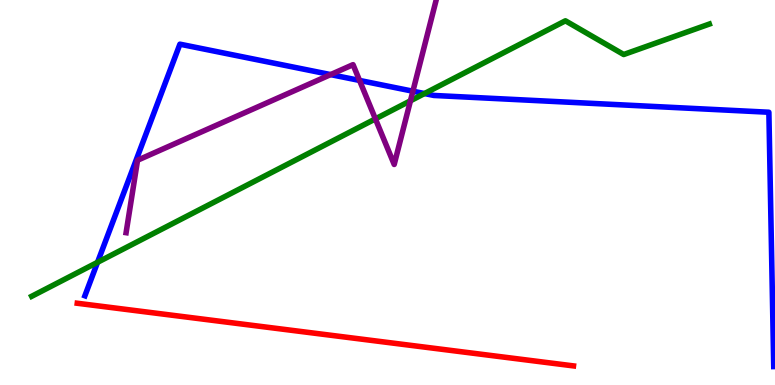[{'lines': ['blue', 'red'], 'intersections': []}, {'lines': ['green', 'red'], 'intersections': []}, {'lines': ['purple', 'red'], 'intersections': []}, {'lines': ['blue', 'green'], 'intersections': [{'x': 1.26, 'y': 3.19}, {'x': 5.48, 'y': 7.57}]}, {'lines': ['blue', 'purple'], 'intersections': [{'x': 4.27, 'y': 8.06}, {'x': 4.64, 'y': 7.91}, {'x': 5.33, 'y': 7.63}]}, {'lines': ['green', 'purple'], 'intersections': [{'x': 4.84, 'y': 6.91}, {'x': 5.3, 'y': 7.38}]}]